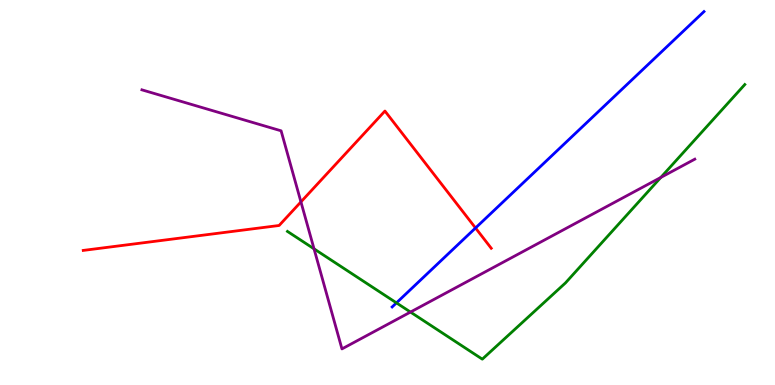[{'lines': ['blue', 'red'], 'intersections': [{'x': 6.14, 'y': 4.08}]}, {'lines': ['green', 'red'], 'intersections': []}, {'lines': ['purple', 'red'], 'intersections': [{'x': 3.88, 'y': 4.76}]}, {'lines': ['blue', 'green'], 'intersections': [{'x': 5.12, 'y': 2.13}]}, {'lines': ['blue', 'purple'], 'intersections': []}, {'lines': ['green', 'purple'], 'intersections': [{'x': 4.05, 'y': 3.54}, {'x': 5.3, 'y': 1.89}, {'x': 8.53, 'y': 5.39}]}]